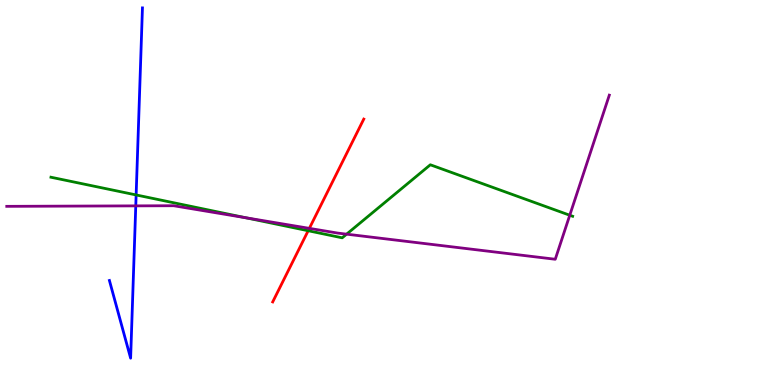[{'lines': ['blue', 'red'], 'intersections': []}, {'lines': ['green', 'red'], 'intersections': [{'x': 3.98, 'y': 4.01}]}, {'lines': ['purple', 'red'], 'intersections': [{'x': 3.99, 'y': 4.07}]}, {'lines': ['blue', 'green'], 'intersections': [{'x': 1.76, 'y': 4.94}]}, {'lines': ['blue', 'purple'], 'intersections': [{'x': 1.75, 'y': 4.65}]}, {'lines': ['green', 'purple'], 'intersections': [{'x': 3.17, 'y': 4.34}, {'x': 4.47, 'y': 3.92}, {'x': 7.35, 'y': 4.41}]}]